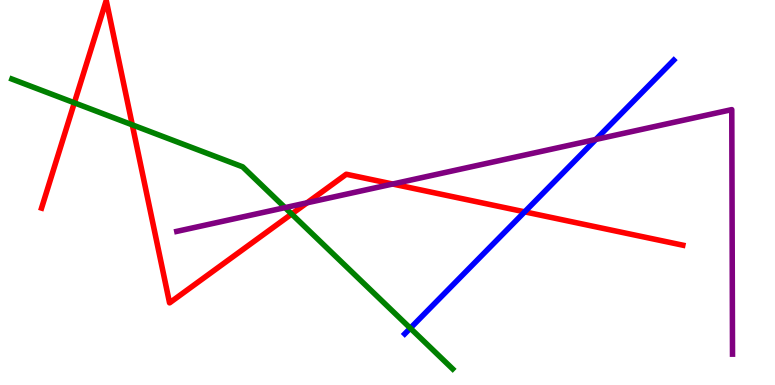[{'lines': ['blue', 'red'], 'intersections': [{'x': 6.77, 'y': 4.5}]}, {'lines': ['green', 'red'], 'intersections': [{'x': 0.959, 'y': 7.33}, {'x': 1.71, 'y': 6.76}, {'x': 3.76, 'y': 4.44}]}, {'lines': ['purple', 'red'], 'intersections': [{'x': 3.96, 'y': 4.73}, {'x': 5.07, 'y': 5.22}]}, {'lines': ['blue', 'green'], 'intersections': [{'x': 5.29, 'y': 1.48}]}, {'lines': ['blue', 'purple'], 'intersections': [{'x': 7.69, 'y': 6.38}]}, {'lines': ['green', 'purple'], 'intersections': [{'x': 3.68, 'y': 4.61}]}]